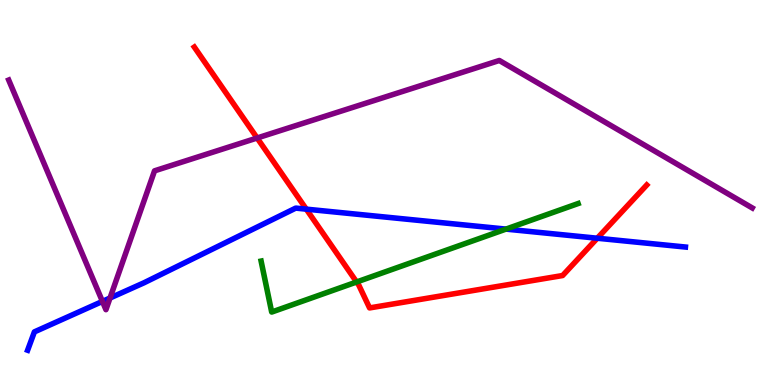[{'lines': ['blue', 'red'], 'intersections': [{'x': 3.95, 'y': 4.57}, {'x': 7.71, 'y': 3.81}]}, {'lines': ['green', 'red'], 'intersections': [{'x': 4.6, 'y': 2.68}]}, {'lines': ['purple', 'red'], 'intersections': [{'x': 3.32, 'y': 6.42}]}, {'lines': ['blue', 'green'], 'intersections': [{'x': 6.53, 'y': 4.05}]}, {'lines': ['blue', 'purple'], 'intersections': [{'x': 1.32, 'y': 2.17}, {'x': 1.42, 'y': 2.26}]}, {'lines': ['green', 'purple'], 'intersections': []}]